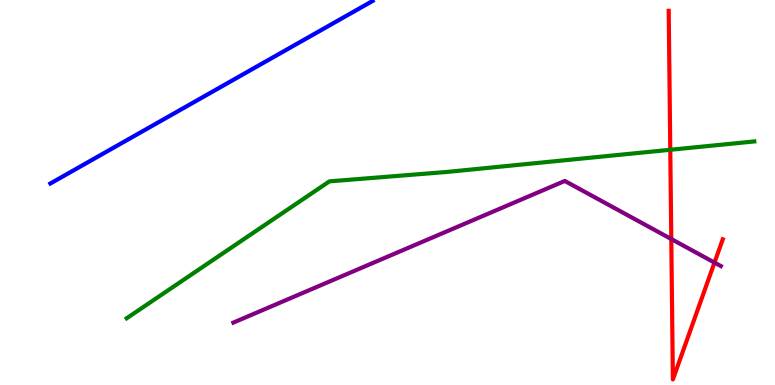[{'lines': ['blue', 'red'], 'intersections': []}, {'lines': ['green', 'red'], 'intersections': [{'x': 8.65, 'y': 6.11}]}, {'lines': ['purple', 'red'], 'intersections': [{'x': 8.66, 'y': 3.79}, {'x': 9.22, 'y': 3.18}]}, {'lines': ['blue', 'green'], 'intersections': []}, {'lines': ['blue', 'purple'], 'intersections': []}, {'lines': ['green', 'purple'], 'intersections': []}]